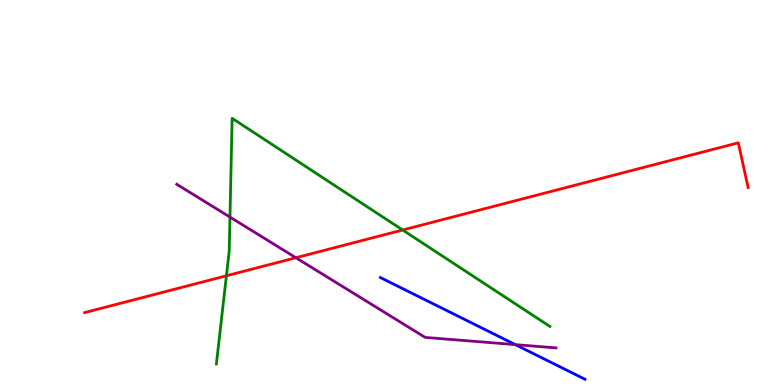[{'lines': ['blue', 'red'], 'intersections': []}, {'lines': ['green', 'red'], 'intersections': [{'x': 2.92, 'y': 2.84}, {'x': 5.2, 'y': 4.03}]}, {'lines': ['purple', 'red'], 'intersections': [{'x': 3.82, 'y': 3.31}]}, {'lines': ['blue', 'green'], 'intersections': []}, {'lines': ['blue', 'purple'], 'intersections': [{'x': 6.65, 'y': 1.05}]}, {'lines': ['green', 'purple'], 'intersections': [{'x': 2.97, 'y': 4.36}]}]